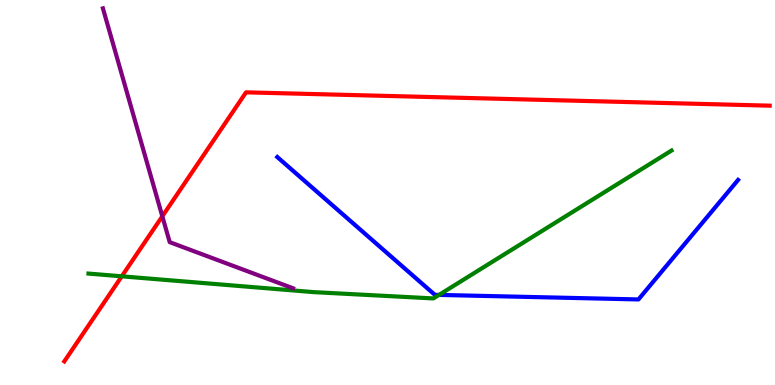[{'lines': ['blue', 'red'], 'intersections': []}, {'lines': ['green', 'red'], 'intersections': [{'x': 1.57, 'y': 2.82}]}, {'lines': ['purple', 'red'], 'intersections': [{'x': 2.09, 'y': 4.38}]}, {'lines': ['blue', 'green'], 'intersections': [{'x': 5.66, 'y': 2.34}]}, {'lines': ['blue', 'purple'], 'intersections': []}, {'lines': ['green', 'purple'], 'intersections': []}]